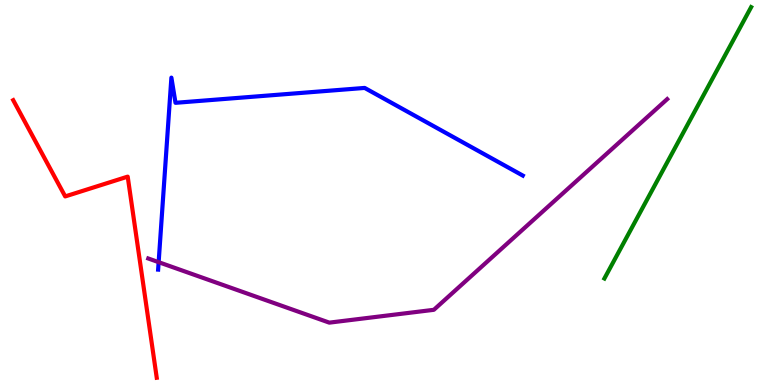[{'lines': ['blue', 'red'], 'intersections': []}, {'lines': ['green', 'red'], 'intersections': []}, {'lines': ['purple', 'red'], 'intersections': []}, {'lines': ['blue', 'green'], 'intersections': []}, {'lines': ['blue', 'purple'], 'intersections': [{'x': 2.05, 'y': 3.19}]}, {'lines': ['green', 'purple'], 'intersections': []}]